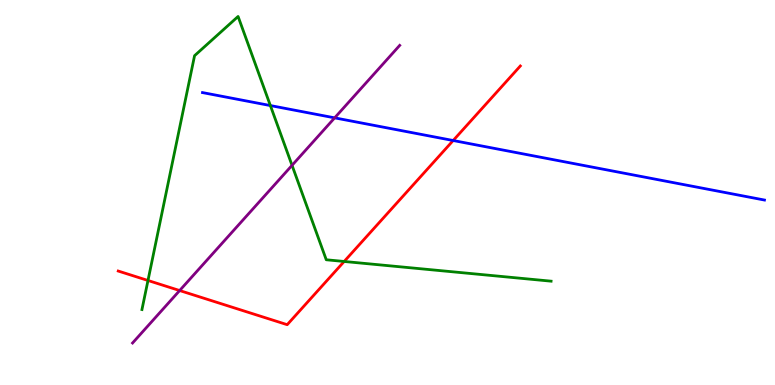[{'lines': ['blue', 'red'], 'intersections': [{'x': 5.85, 'y': 6.35}]}, {'lines': ['green', 'red'], 'intersections': [{'x': 1.91, 'y': 2.71}, {'x': 4.44, 'y': 3.21}]}, {'lines': ['purple', 'red'], 'intersections': [{'x': 2.32, 'y': 2.45}]}, {'lines': ['blue', 'green'], 'intersections': [{'x': 3.49, 'y': 7.26}]}, {'lines': ['blue', 'purple'], 'intersections': [{'x': 4.32, 'y': 6.94}]}, {'lines': ['green', 'purple'], 'intersections': [{'x': 3.77, 'y': 5.71}]}]